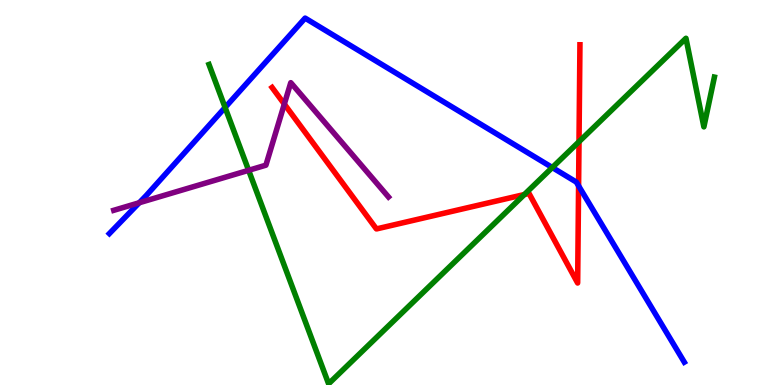[{'lines': ['blue', 'red'], 'intersections': [{'x': 7.47, 'y': 5.17}]}, {'lines': ['green', 'red'], 'intersections': [{'x': 6.77, 'y': 4.95}, {'x': 7.47, 'y': 6.32}]}, {'lines': ['purple', 'red'], 'intersections': [{'x': 3.67, 'y': 7.3}]}, {'lines': ['blue', 'green'], 'intersections': [{'x': 2.9, 'y': 7.21}, {'x': 7.13, 'y': 5.65}]}, {'lines': ['blue', 'purple'], 'intersections': [{'x': 1.8, 'y': 4.73}]}, {'lines': ['green', 'purple'], 'intersections': [{'x': 3.21, 'y': 5.58}]}]